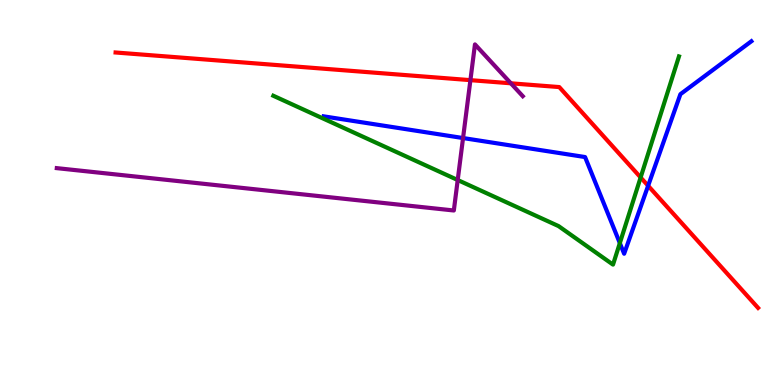[{'lines': ['blue', 'red'], 'intersections': [{'x': 8.36, 'y': 5.17}]}, {'lines': ['green', 'red'], 'intersections': [{'x': 8.27, 'y': 5.39}]}, {'lines': ['purple', 'red'], 'intersections': [{'x': 6.07, 'y': 7.92}, {'x': 6.59, 'y': 7.84}]}, {'lines': ['blue', 'green'], 'intersections': [{'x': 8.0, 'y': 3.69}]}, {'lines': ['blue', 'purple'], 'intersections': [{'x': 5.97, 'y': 6.41}]}, {'lines': ['green', 'purple'], 'intersections': [{'x': 5.91, 'y': 5.32}]}]